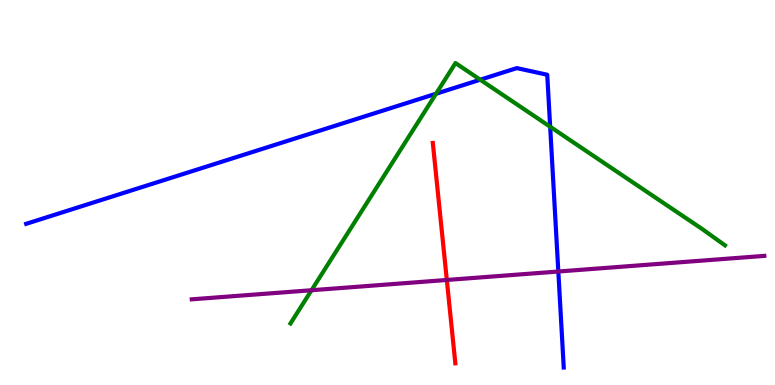[{'lines': ['blue', 'red'], 'intersections': []}, {'lines': ['green', 'red'], 'intersections': []}, {'lines': ['purple', 'red'], 'intersections': [{'x': 5.77, 'y': 2.73}]}, {'lines': ['blue', 'green'], 'intersections': [{'x': 5.63, 'y': 7.57}, {'x': 6.2, 'y': 7.93}, {'x': 7.1, 'y': 6.71}]}, {'lines': ['blue', 'purple'], 'intersections': [{'x': 7.2, 'y': 2.95}]}, {'lines': ['green', 'purple'], 'intersections': [{'x': 4.02, 'y': 2.46}]}]